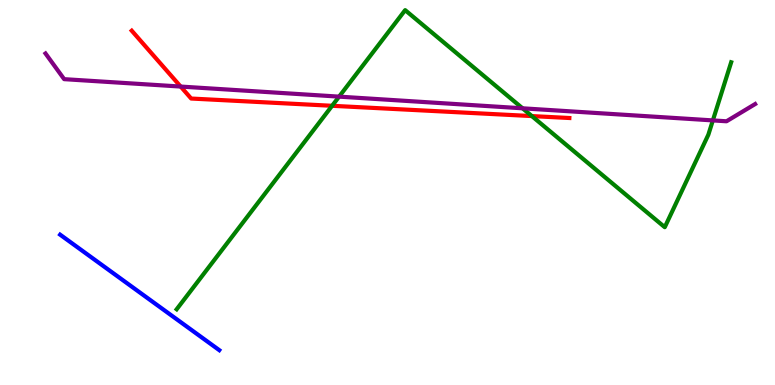[{'lines': ['blue', 'red'], 'intersections': []}, {'lines': ['green', 'red'], 'intersections': [{'x': 4.29, 'y': 7.25}, {'x': 6.86, 'y': 6.99}]}, {'lines': ['purple', 'red'], 'intersections': [{'x': 2.33, 'y': 7.75}]}, {'lines': ['blue', 'green'], 'intersections': []}, {'lines': ['blue', 'purple'], 'intersections': []}, {'lines': ['green', 'purple'], 'intersections': [{'x': 4.38, 'y': 7.49}, {'x': 6.74, 'y': 7.19}, {'x': 9.2, 'y': 6.87}]}]